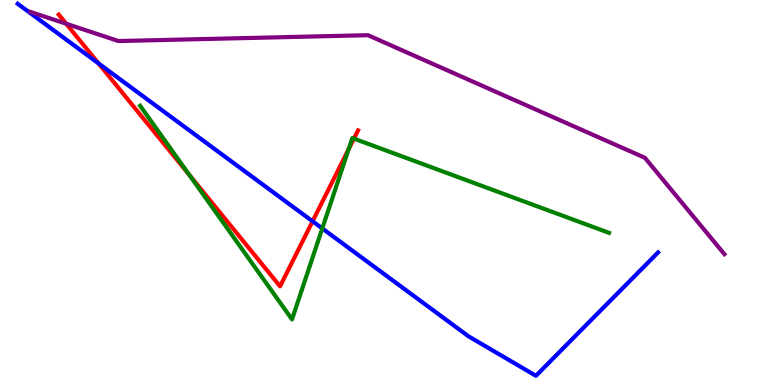[{'lines': ['blue', 'red'], 'intersections': [{'x': 1.27, 'y': 8.35}, {'x': 4.03, 'y': 4.25}]}, {'lines': ['green', 'red'], 'intersections': [{'x': 2.44, 'y': 5.46}, {'x': 4.5, 'y': 6.13}, {'x': 4.57, 'y': 6.4}]}, {'lines': ['purple', 'red'], 'intersections': [{'x': 0.855, 'y': 9.38}]}, {'lines': ['blue', 'green'], 'intersections': [{'x': 4.16, 'y': 4.07}]}, {'lines': ['blue', 'purple'], 'intersections': []}, {'lines': ['green', 'purple'], 'intersections': []}]